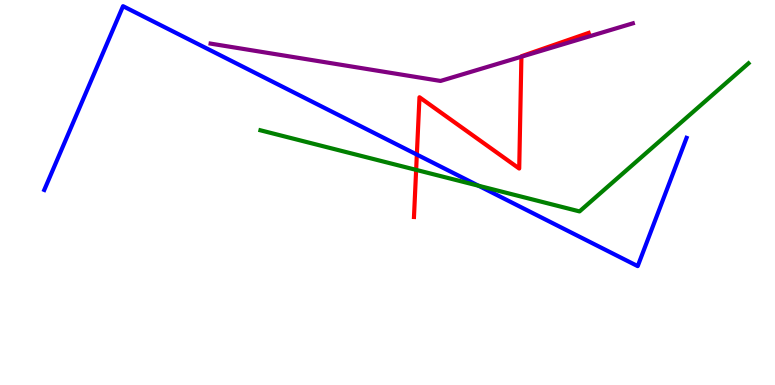[{'lines': ['blue', 'red'], 'intersections': [{'x': 5.38, 'y': 5.99}]}, {'lines': ['green', 'red'], 'intersections': [{'x': 5.37, 'y': 5.59}]}, {'lines': ['purple', 'red'], 'intersections': [{'x': 6.73, 'y': 8.53}]}, {'lines': ['blue', 'green'], 'intersections': [{'x': 6.18, 'y': 5.18}]}, {'lines': ['blue', 'purple'], 'intersections': []}, {'lines': ['green', 'purple'], 'intersections': []}]